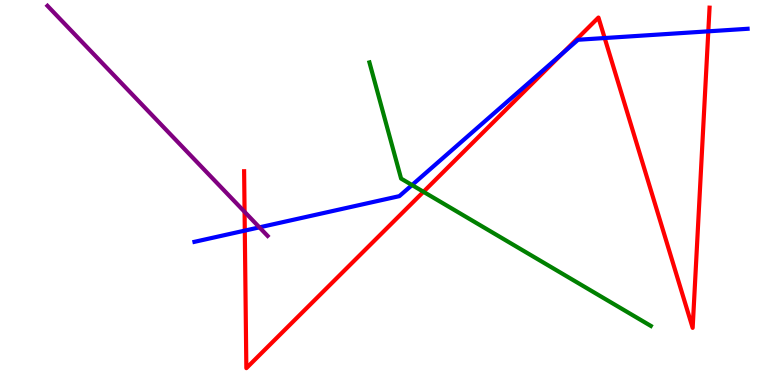[{'lines': ['blue', 'red'], 'intersections': [{'x': 3.16, 'y': 4.01}, {'x': 7.26, 'y': 8.61}, {'x': 7.8, 'y': 9.01}, {'x': 9.14, 'y': 9.19}]}, {'lines': ['green', 'red'], 'intersections': [{'x': 5.46, 'y': 5.02}]}, {'lines': ['purple', 'red'], 'intersections': [{'x': 3.16, 'y': 4.5}]}, {'lines': ['blue', 'green'], 'intersections': [{'x': 5.32, 'y': 5.19}]}, {'lines': ['blue', 'purple'], 'intersections': [{'x': 3.35, 'y': 4.09}]}, {'lines': ['green', 'purple'], 'intersections': []}]